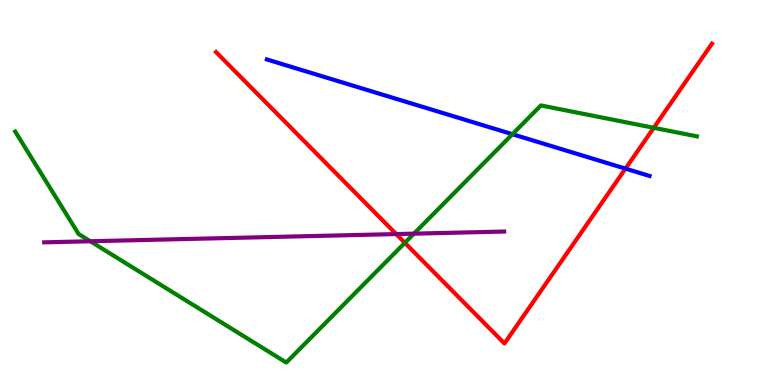[{'lines': ['blue', 'red'], 'intersections': [{'x': 8.07, 'y': 5.62}]}, {'lines': ['green', 'red'], 'intersections': [{'x': 5.22, 'y': 3.69}, {'x': 8.44, 'y': 6.68}]}, {'lines': ['purple', 'red'], 'intersections': [{'x': 5.11, 'y': 3.92}]}, {'lines': ['blue', 'green'], 'intersections': [{'x': 6.61, 'y': 6.51}]}, {'lines': ['blue', 'purple'], 'intersections': []}, {'lines': ['green', 'purple'], 'intersections': [{'x': 1.17, 'y': 3.73}, {'x': 5.34, 'y': 3.93}]}]